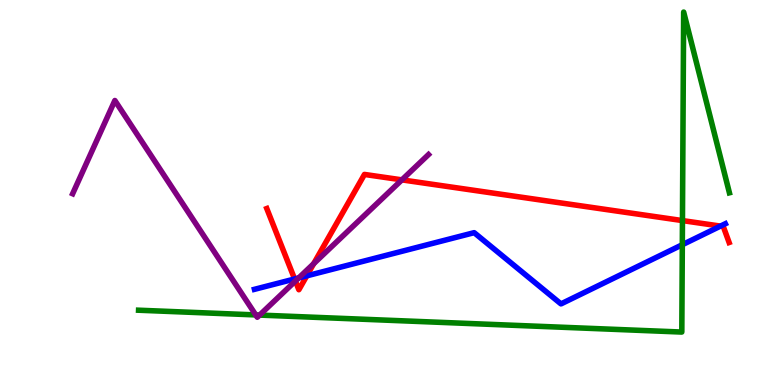[{'lines': ['blue', 'red'], 'intersections': [{'x': 3.8, 'y': 2.75}, {'x': 3.96, 'y': 2.84}, {'x': 9.3, 'y': 4.13}]}, {'lines': ['green', 'red'], 'intersections': [{'x': 8.81, 'y': 4.27}]}, {'lines': ['purple', 'red'], 'intersections': [{'x': 3.81, 'y': 2.7}, {'x': 4.05, 'y': 3.15}, {'x': 5.19, 'y': 5.33}]}, {'lines': ['blue', 'green'], 'intersections': [{'x': 8.8, 'y': 3.64}]}, {'lines': ['blue', 'purple'], 'intersections': [{'x': 3.85, 'y': 2.78}]}, {'lines': ['green', 'purple'], 'intersections': [{'x': 3.3, 'y': 1.82}, {'x': 3.35, 'y': 1.82}]}]